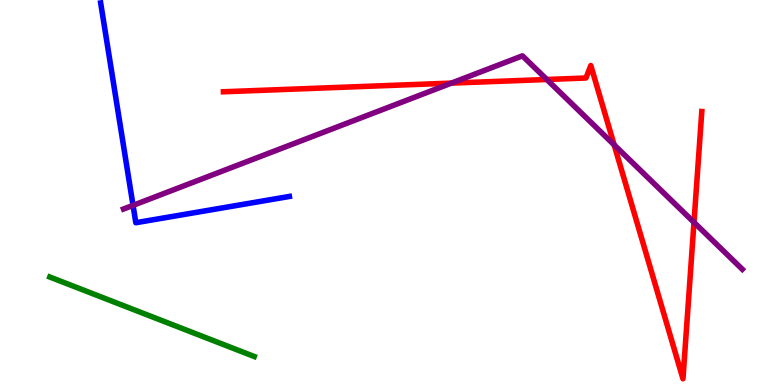[{'lines': ['blue', 'red'], 'intersections': []}, {'lines': ['green', 'red'], 'intersections': []}, {'lines': ['purple', 'red'], 'intersections': [{'x': 5.82, 'y': 7.84}, {'x': 7.06, 'y': 7.94}, {'x': 7.92, 'y': 6.24}, {'x': 8.95, 'y': 4.22}]}, {'lines': ['blue', 'green'], 'intersections': []}, {'lines': ['blue', 'purple'], 'intersections': [{'x': 1.72, 'y': 4.67}]}, {'lines': ['green', 'purple'], 'intersections': []}]